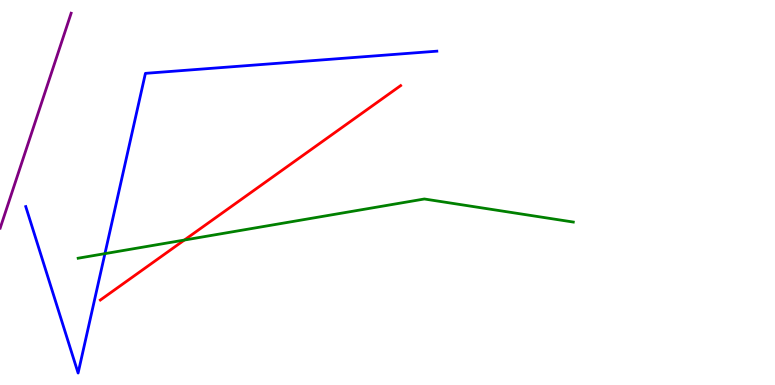[{'lines': ['blue', 'red'], 'intersections': []}, {'lines': ['green', 'red'], 'intersections': [{'x': 2.38, 'y': 3.76}]}, {'lines': ['purple', 'red'], 'intersections': []}, {'lines': ['blue', 'green'], 'intersections': [{'x': 1.35, 'y': 3.41}]}, {'lines': ['blue', 'purple'], 'intersections': []}, {'lines': ['green', 'purple'], 'intersections': []}]